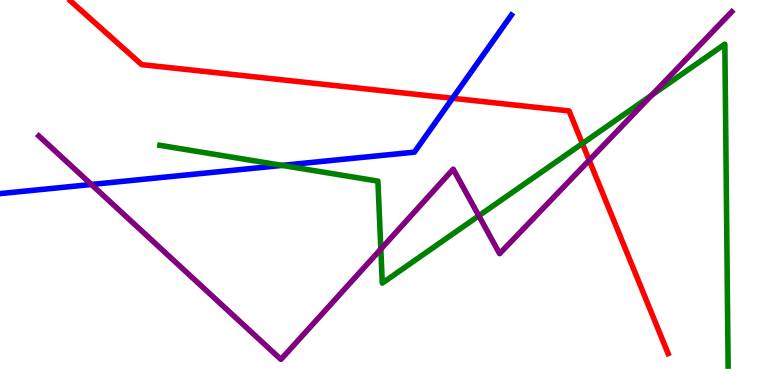[{'lines': ['blue', 'red'], 'intersections': [{'x': 5.84, 'y': 7.45}]}, {'lines': ['green', 'red'], 'intersections': [{'x': 7.51, 'y': 6.27}]}, {'lines': ['purple', 'red'], 'intersections': [{'x': 7.6, 'y': 5.84}]}, {'lines': ['blue', 'green'], 'intersections': [{'x': 3.64, 'y': 5.7}]}, {'lines': ['blue', 'purple'], 'intersections': [{'x': 1.18, 'y': 5.21}]}, {'lines': ['green', 'purple'], 'intersections': [{'x': 4.91, 'y': 3.53}, {'x': 6.18, 'y': 4.4}, {'x': 8.41, 'y': 7.53}]}]